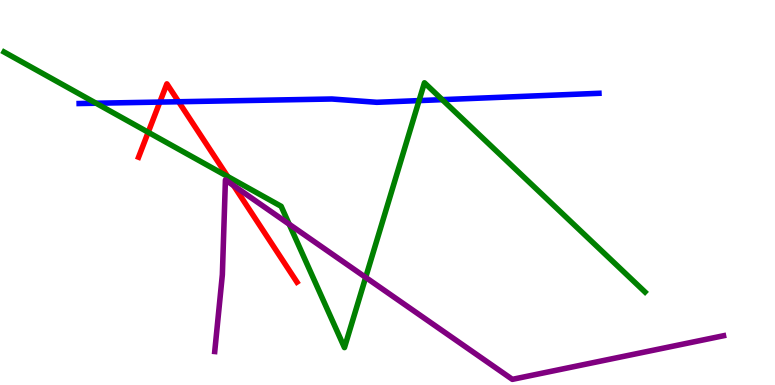[{'lines': ['blue', 'red'], 'intersections': [{'x': 2.06, 'y': 7.35}, {'x': 2.3, 'y': 7.36}]}, {'lines': ['green', 'red'], 'intersections': [{'x': 1.91, 'y': 6.56}, {'x': 2.94, 'y': 5.42}]}, {'lines': ['purple', 'red'], 'intersections': [{'x': 3.01, 'y': 5.18}]}, {'lines': ['blue', 'green'], 'intersections': [{'x': 1.24, 'y': 7.32}, {'x': 5.41, 'y': 7.39}, {'x': 5.71, 'y': 7.41}]}, {'lines': ['blue', 'purple'], 'intersections': []}, {'lines': ['green', 'purple'], 'intersections': [{'x': 3.73, 'y': 4.18}, {'x': 4.72, 'y': 2.8}]}]